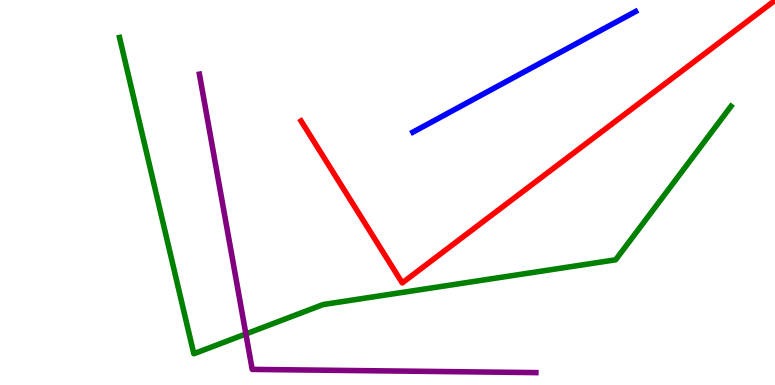[{'lines': ['blue', 'red'], 'intersections': []}, {'lines': ['green', 'red'], 'intersections': []}, {'lines': ['purple', 'red'], 'intersections': []}, {'lines': ['blue', 'green'], 'intersections': []}, {'lines': ['blue', 'purple'], 'intersections': []}, {'lines': ['green', 'purple'], 'intersections': [{'x': 3.17, 'y': 1.33}]}]